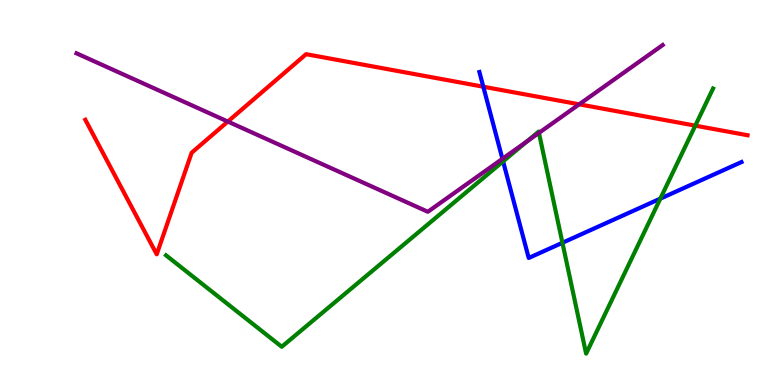[{'lines': ['blue', 'red'], 'intersections': [{'x': 6.24, 'y': 7.75}]}, {'lines': ['green', 'red'], 'intersections': [{'x': 8.97, 'y': 6.74}]}, {'lines': ['purple', 'red'], 'intersections': [{'x': 2.94, 'y': 6.84}, {'x': 7.47, 'y': 7.29}]}, {'lines': ['blue', 'green'], 'intersections': [{'x': 6.49, 'y': 5.81}, {'x': 7.26, 'y': 3.69}, {'x': 8.52, 'y': 4.84}]}, {'lines': ['blue', 'purple'], 'intersections': [{'x': 6.48, 'y': 5.87}]}, {'lines': ['green', 'purple'], 'intersections': [{'x': 6.8, 'y': 6.33}, {'x': 6.95, 'y': 6.55}]}]